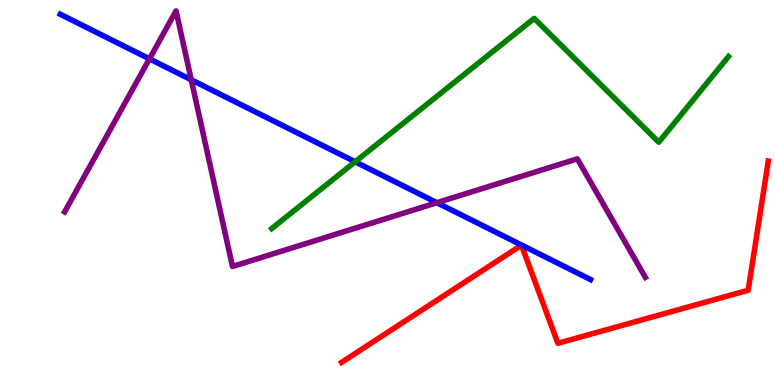[{'lines': ['blue', 'red'], 'intersections': []}, {'lines': ['green', 'red'], 'intersections': []}, {'lines': ['purple', 'red'], 'intersections': []}, {'lines': ['blue', 'green'], 'intersections': [{'x': 4.58, 'y': 5.8}]}, {'lines': ['blue', 'purple'], 'intersections': [{'x': 1.93, 'y': 8.47}, {'x': 2.47, 'y': 7.93}, {'x': 5.64, 'y': 4.74}]}, {'lines': ['green', 'purple'], 'intersections': []}]